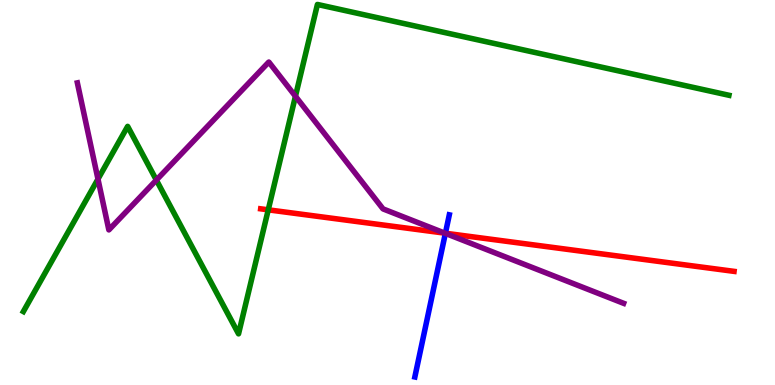[{'lines': ['blue', 'red'], 'intersections': [{'x': 5.75, 'y': 3.94}]}, {'lines': ['green', 'red'], 'intersections': [{'x': 3.46, 'y': 4.55}]}, {'lines': ['purple', 'red'], 'intersections': [{'x': 5.74, 'y': 3.94}]}, {'lines': ['blue', 'green'], 'intersections': []}, {'lines': ['blue', 'purple'], 'intersections': [{'x': 5.75, 'y': 3.94}]}, {'lines': ['green', 'purple'], 'intersections': [{'x': 1.26, 'y': 5.35}, {'x': 2.02, 'y': 5.32}, {'x': 3.81, 'y': 7.5}]}]